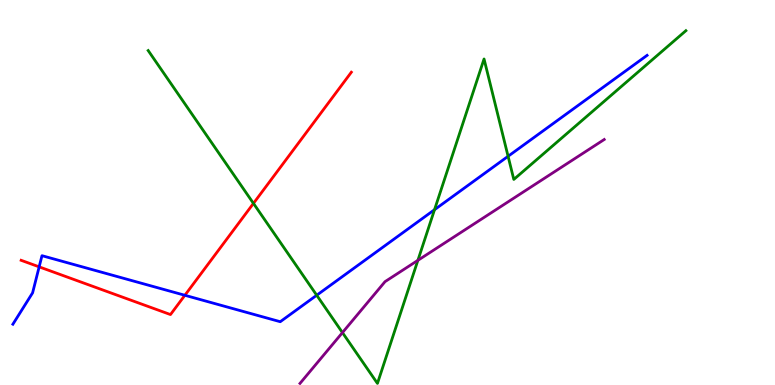[{'lines': ['blue', 'red'], 'intersections': [{'x': 0.505, 'y': 3.07}, {'x': 2.39, 'y': 2.33}]}, {'lines': ['green', 'red'], 'intersections': [{'x': 3.27, 'y': 4.72}]}, {'lines': ['purple', 'red'], 'intersections': []}, {'lines': ['blue', 'green'], 'intersections': [{'x': 4.09, 'y': 2.33}, {'x': 5.61, 'y': 4.55}, {'x': 6.56, 'y': 5.94}]}, {'lines': ['blue', 'purple'], 'intersections': []}, {'lines': ['green', 'purple'], 'intersections': [{'x': 4.42, 'y': 1.36}, {'x': 5.39, 'y': 3.24}]}]